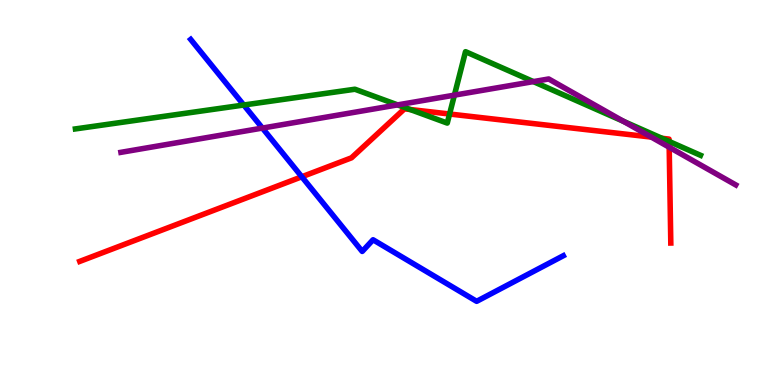[{'lines': ['blue', 'red'], 'intersections': [{'x': 3.89, 'y': 5.41}]}, {'lines': ['green', 'red'], 'intersections': [{'x': 5.29, 'y': 7.16}, {'x': 5.8, 'y': 7.04}, {'x': 8.54, 'y': 6.41}, {'x': 8.63, 'y': 6.33}]}, {'lines': ['purple', 'red'], 'intersections': [{'x': 8.4, 'y': 6.44}, {'x': 8.63, 'y': 6.18}]}, {'lines': ['blue', 'green'], 'intersections': [{'x': 3.15, 'y': 7.27}]}, {'lines': ['blue', 'purple'], 'intersections': [{'x': 3.39, 'y': 6.67}]}, {'lines': ['green', 'purple'], 'intersections': [{'x': 5.13, 'y': 7.28}, {'x': 5.86, 'y': 7.53}, {'x': 6.88, 'y': 7.88}, {'x': 8.04, 'y': 6.85}]}]